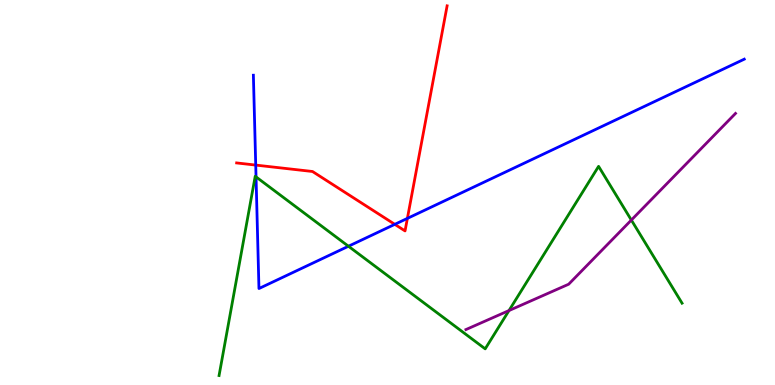[{'lines': ['blue', 'red'], 'intersections': [{'x': 3.3, 'y': 5.71}, {'x': 5.09, 'y': 4.17}, {'x': 5.26, 'y': 4.33}]}, {'lines': ['green', 'red'], 'intersections': []}, {'lines': ['purple', 'red'], 'intersections': []}, {'lines': ['blue', 'green'], 'intersections': [{'x': 3.3, 'y': 5.41}, {'x': 4.5, 'y': 3.6}]}, {'lines': ['blue', 'purple'], 'intersections': []}, {'lines': ['green', 'purple'], 'intersections': [{'x': 6.57, 'y': 1.93}, {'x': 8.15, 'y': 4.28}]}]